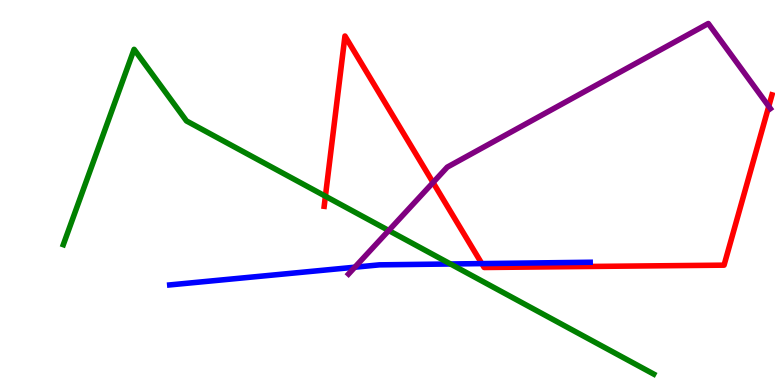[{'lines': ['blue', 'red'], 'intersections': [{'x': 6.22, 'y': 3.15}]}, {'lines': ['green', 'red'], 'intersections': [{'x': 4.2, 'y': 4.9}]}, {'lines': ['purple', 'red'], 'intersections': [{'x': 5.59, 'y': 5.26}, {'x': 9.92, 'y': 7.24}]}, {'lines': ['blue', 'green'], 'intersections': [{'x': 5.81, 'y': 3.14}]}, {'lines': ['blue', 'purple'], 'intersections': [{'x': 4.58, 'y': 3.06}]}, {'lines': ['green', 'purple'], 'intersections': [{'x': 5.02, 'y': 4.01}]}]